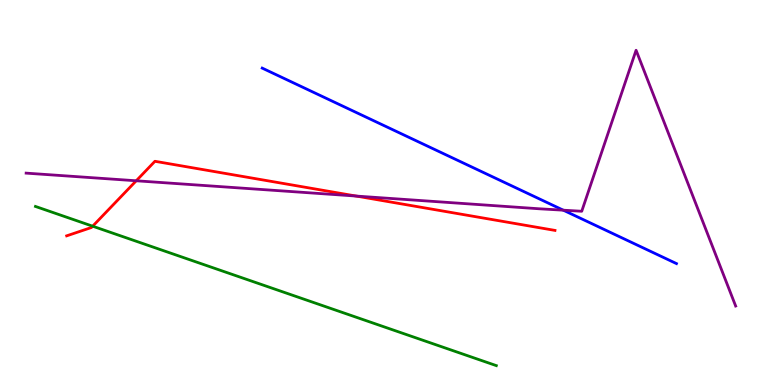[{'lines': ['blue', 'red'], 'intersections': []}, {'lines': ['green', 'red'], 'intersections': [{'x': 1.2, 'y': 4.12}]}, {'lines': ['purple', 'red'], 'intersections': [{'x': 1.76, 'y': 5.3}, {'x': 4.6, 'y': 4.91}]}, {'lines': ['blue', 'green'], 'intersections': []}, {'lines': ['blue', 'purple'], 'intersections': [{'x': 7.27, 'y': 4.54}]}, {'lines': ['green', 'purple'], 'intersections': []}]